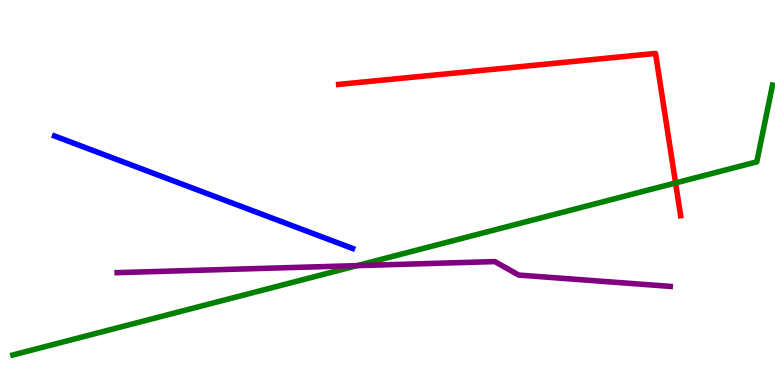[{'lines': ['blue', 'red'], 'intersections': []}, {'lines': ['green', 'red'], 'intersections': [{'x': 8.72, 'y': 5.25}]}, {'lines': ['purple', 'red'], 'intersections': []}, {'lines': ['blue', 'green'], 'intersections': []}, {'lines': ['blue', 'purple'], 'intersections': []}, {'lines': ['green', 'purple'], 'intersections': [{'x': 4.61, 'y': 3.1}]}]